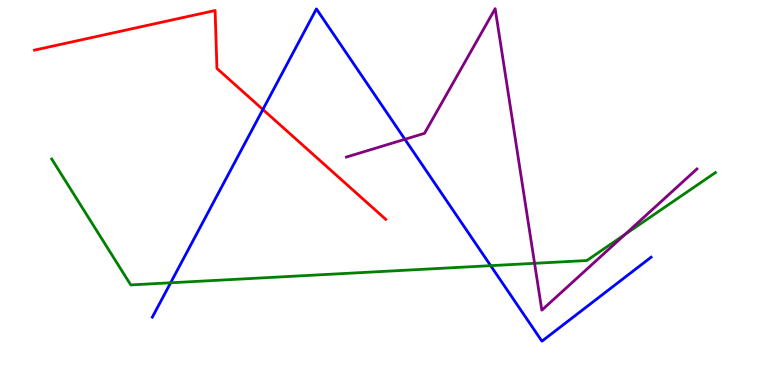[{'lines': ['blue', 'red'], 'intersections': [{'x': 3.39, 'y': 7.16}]}, {'lines': ['green', 'red'], 'intersections': []}, {'lines': ['purple', 'red'], 'intersections': []}, {'lines': ['blue', 'green'], 'intersections': [{'x': 2.2, 'y': 2.65}, {'x': 6.33, 'y': 3.1}]}, {'lines': ['blue', 'purple'], 'intersections': [{'x': 5.22, 'y': 6.38}]}, {'lines': ['green', 'purple'], 'intersections': [{'x': 6.9, 'y': 3.16}, {'x': 8.07, 'y': 3.91}]}]